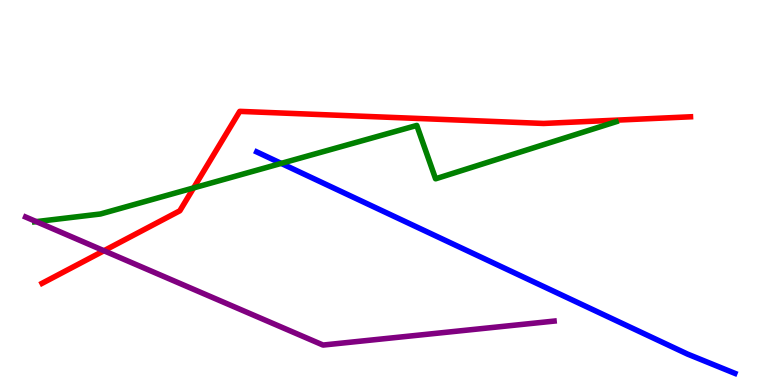[{'lines': ['blue', 'red'], 'intersections': []}, {'lines': ['green', 'red'], 'intersections': [{'x': 2.5, 'y': 5.12}]}, {'lines': ['purple', 'red'], 'intersections': [{'x': 1.34, 'y': 3.49}]}, {'lines': ['blue', 'green'], 'intersections': [{'x': 3.63, 'y': 5.76}]}, {'lines': ['blue', 'purple'], 'intersections': []}, {'lines': ['green', 'purple'], 'intersections': [{'x': 0.468, 'y': 4.24}]}]